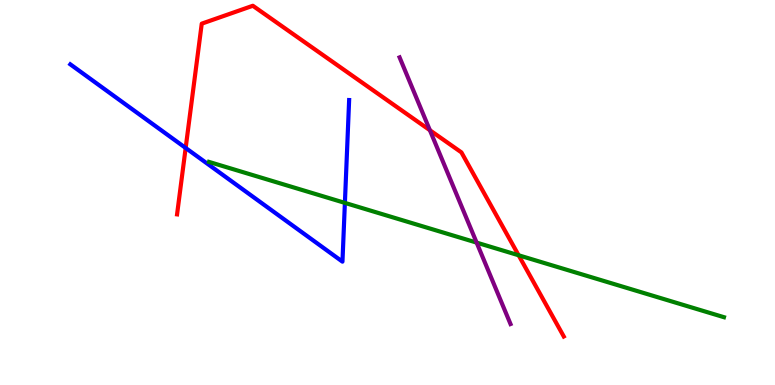[{'lines': ['blue', 'red'], 'intersections': [{'x': 2.4, 'y': 6.16}]}, {'lines': ['green', 'red'], 'intersections': [{'x': 6.69, 'y': 3.37}]}, {'lines': ['purple', 'red'], 'intersections': [{'x': 5.55, 'y': 6.62}]}, {'lines': ['blue', 'green'], 'intersections': [{'x': 4.45, 'y': 4.73}]}, {'lines': ['blue', 'purple'], 'intersections': []}, {'lines': ['green', 'purple'], 'intersections': [{'x': 6.15, 'y': 3.7}]}]